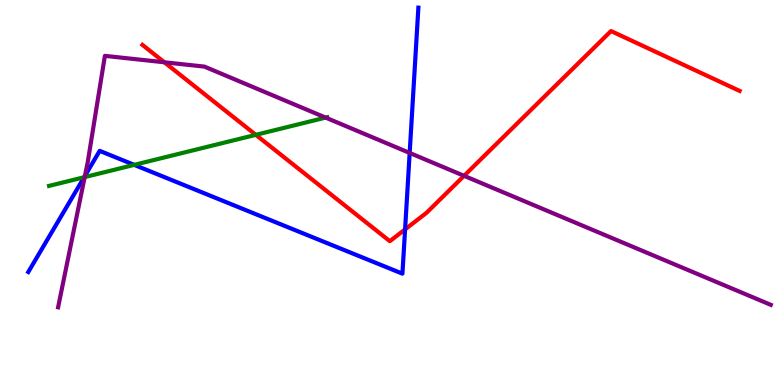[{'lines': ['blue', 'red'], 'intersections': [{'x': 5.23, 'y': 4.04}]}, {'lines': ['green', 'red'], 'intersections': [{'x': 3.3, 'y': 6.5}]}, {'lines': ['purple', 'red'], 'intersections': [{'x': 2.12, 'y': 8.38}, {'x': 5.99, 'y': 5.43}]}, {'lines': ['blue', 'green'], 'intersections': [{'x': 1.09, 'y': 5.4}, {'x': 1.73, 'y': 5.72}]}, {'lines': ['blue', 'purple'], 'intersections': [{'x': 1.1, 'y': 5.43}, {'x': 5.29, 'y': 6.03}]}, {'lines': ['green', 'purple'], 'intersections': [{'x': 1.09, 'y': 5.4}, {'x': 4.2, 'y': 6.95}]}]